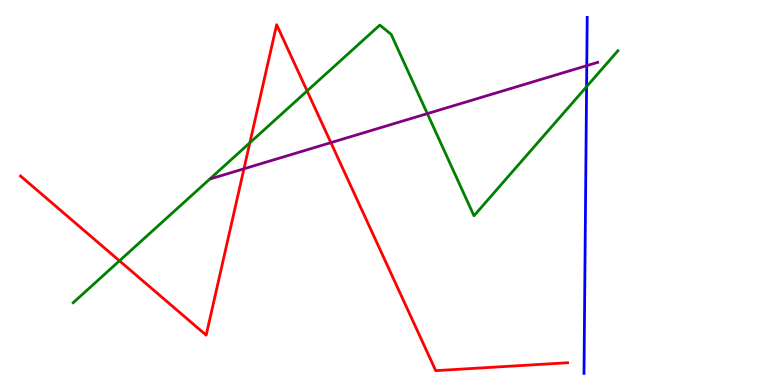[{'lines': ['blue', 'red'], 'intersections': []}, {'lines': ['green', 'red'], 'intersections': [{'x': 1.54, 'y': 3.23}, {'x': 3.22, 'y': 6.29}, {'x': 3.96, 'y': 7.64}]}, {'lines': ['purple', 'red'], 'intersections': [{'x': 3.15, 'y': 5.62}, {'x': 4.27, 'y': 6.3}]}, {'lines': ['blue', 'green'], 'intersections': [{'x': 7.57, 'y': 7.75}]}, {'lines': ['blue', 'purple'], 'intersections': [{'x': 7.57, 'y': 8.29}]}, {'lines': ['green', 'purple'], 'intersections': [{'x': 5.51, 'y': 7.05}]}]